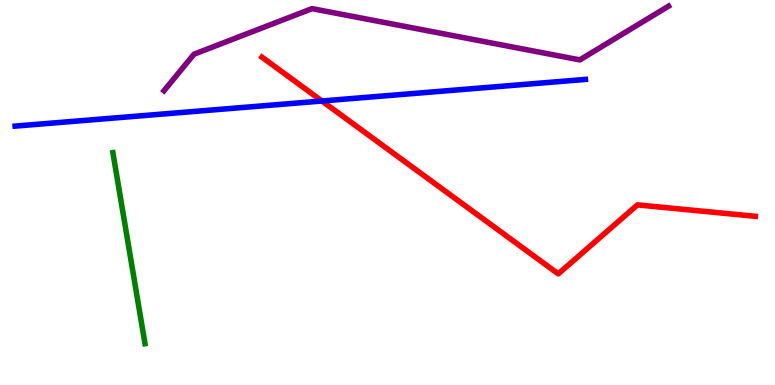[{'lines': ['blue', 'red'], 'intersections': [{'x': 4.15, 'y': 7.38}]}, {'lines': ['green', 'red'], 'intersections': []}, {'lines': ['purple', 'red'], 'intersections': []}, {'lines': ['blue', 'green'], 'intersections': []}, {'lines': ['blue', 'purple'], 'intersections': []}, {'lines': ['green', 'purple'], 'intersections': []}]